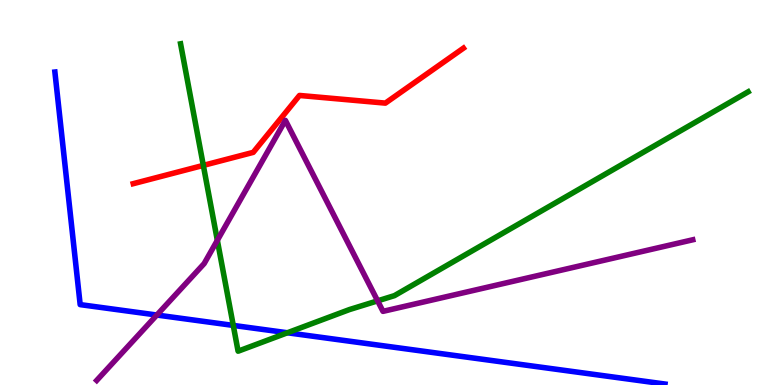[{'lines': ['blue', 'red'], 'intersections': []}, {'lines': ['green', 'red'], 'intersections': [{'x': 2.62, 'y': 5.7}]}, {'lines': ['purple', 'red'], 'intersections': []}, {'lines': ['blue', 'green'], 'intersections': [{'x': 3.01, 'y': 1.55}, {'x': 3.71, 'y': 1.36}]}, {'lines': ['blue', 'purple'], 'intersections': [{'x': 2.02, 'y': 1.82}]}, {'lines': ['green', 'purple'], 'intersections': [{'x': 2.8, 'y': 3.76}, {'x': 4.87, 'y': 2.19}]}]